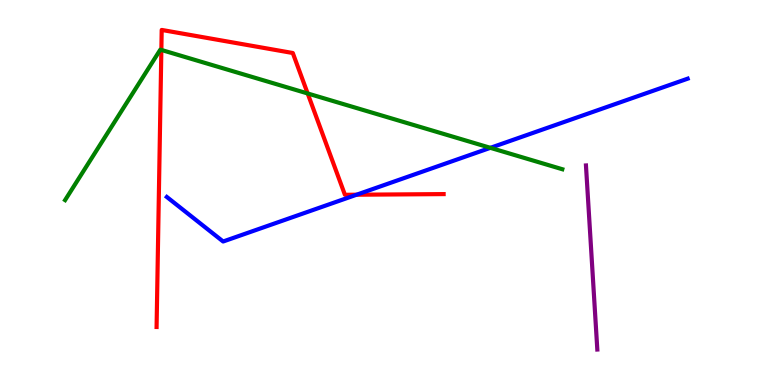[{'lines': ['blue', 'red'], 'intersections': [{'x': 4.6, 'y': 4.94}]}, {'lines': ['green', 'red'], 'intersections': [{'x': 2.08, 'y': 8.7}, {'x': 3.97, 'y': 7.57}]}, {'lines': ['purple', 'red'], 'intersections': []}, {'lines': ['blue', 'green'], 'intersections': [{'x': 6.33, 'y': 6.16}]}, {'lines': ['blue', 'purple'], 'intersections': []}, {'lines': ['green', 'purple'], 'intersections': []}]